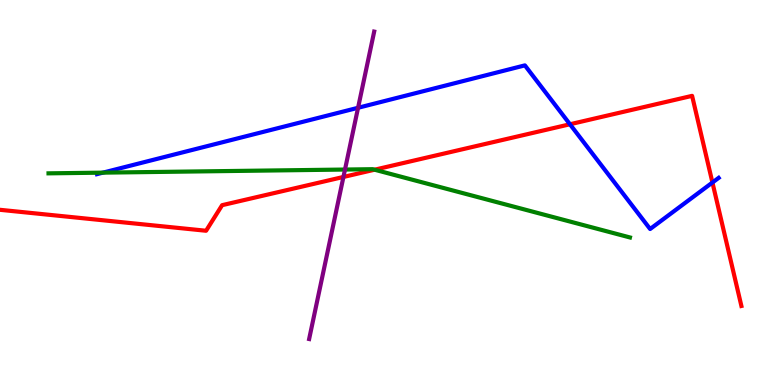[{'lines': ['blue', 'red'], 'intersections': [{'x': 7.35, 'y': 6.77}, {'x': 9.19, 'y': 5.26}]}, {'lines': ['green', 'red'], 'intersections': [{'x': 4.83, 'y': 5.59}]}, {'lines': ['purple', 'red'], 'intersections': [{'x': 4.43, 'y': 5.4}]}, {'lines': ['blue', 'green'], 'intersections': [{'x': 1.33, 'y': 5.52}]}, {'lines': ['blue', 'purple'], 'intersections': [{'x': 4.62, 'y': 7.2}]}, {'lines': ['green', 'purple'], 'intersections': [{'x': 4.45, 'y': 5.6}]}]